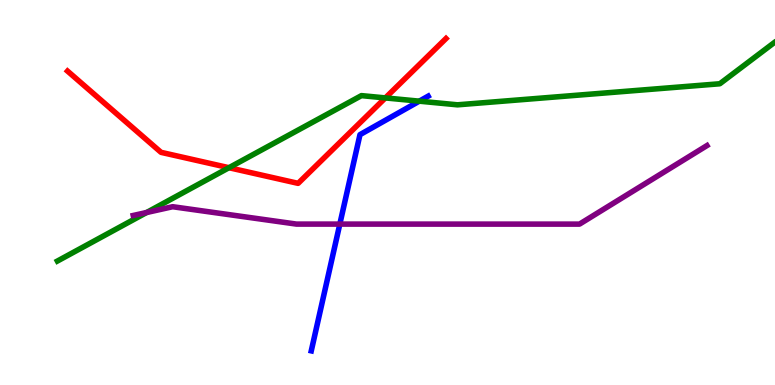[{'lines': ['blue', 'red'], 'intersections': []}, {'lines': ['green', 'red'], 'intersections': [{'x': 2.95, 'y': 5.64}, {'x': 4.97, 'y': 7.46}]}, {'lines': ['purple', 'red'], 'intersections': []}, {'lines': ['blue', 'green'], 'intersections': [{'x': 5.41, 'y': 7.37}]}, {'lines': ['blue', 'purple'], 'intersections': [{'x': 4.38, 'y': 4.18}]}, {'lines': ['green', 'purple'], 'intersections': [{'x': 1.89, 'y': 4.48}]}]